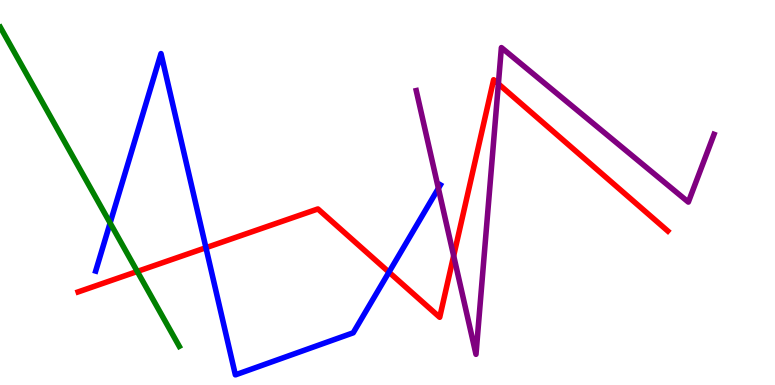[{'lines': ['blue', 'red'], 'intersections': [{'x': 2.66, 'y': 3.57}, {'x': 5.02, 'y': 2.93}]}, {'lines': ['green', 'red'], 'intersections': [{'x': 1.77, 'y': 2.95}]}, {'lines': ['purple', 'red'], 'intersections': [{'x': 5.85, 'y': 3.36}, {'x': 6.43, 'y': 7.82}]}, {'lines': ['blue', 'green'], 'intersections': [{'x': 1.42, 'y': 4.21}]}, {'lines': ['blue', 'purple'], 'intersections': [{'x': 5.66, 'y': 5.11}]}, {'lines': ['green', 'purple'], 'intersections': []}]